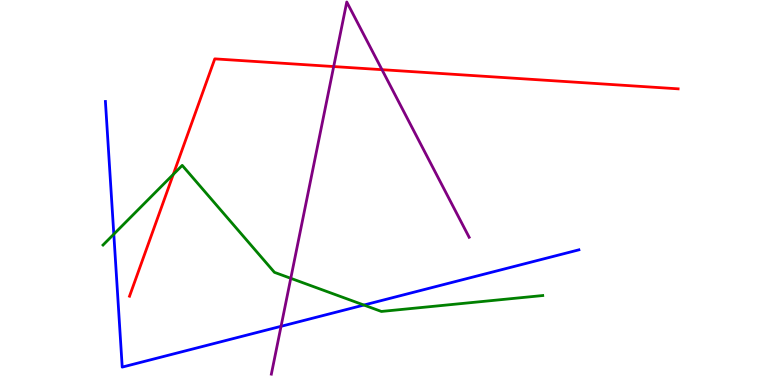[{'lines': ['blue', 'red'], 'intersections': []}, {'lines': ['green', 'red'], 'intersections': [{'x': 2.24, 'y': 5.47}]}, {'lines': ['purple', 'red'], 'intersections': [{'x': 4.31, 'y': 8.27}, {'x': 4.93, 'y': 8.19}]}, {'lines': ['blue', 'green'], 'intersections': [{'x': 1.47, 'y': 3.92}, {'x': 4.7, 'y': 2.08}]}, {'lines': ['blue', 'purple'], 'intersections': [{'x': 3.63, 'y': 1.52}]}, {'lines': ['green', 'purple'], 'intersections': [{'x': 3.75, 'y': 2.77}]}]